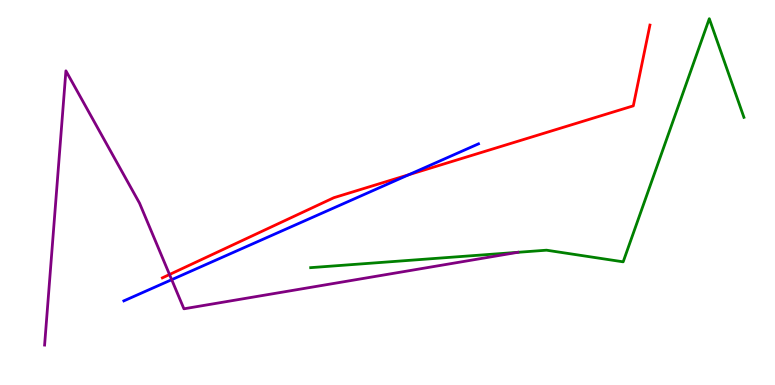[{'lines': ['blue', 'red'], 'intersections': [{'x': 5.27, 'y': 5.46}]}, {'lines': ['green', 'red'], 'intersections': []}, {'lines': ['purple', 'red'], 'intersections': [{'x': 2.19, 'y': 2.87}]}, {'lines': ['blue', 'green'], 'intersections': []}, {'lines': ['blue', 'purple'], 'intersections': [{'x': 2.22, 'y': 2.74}]}, {'lines': ['green', 'purple'], 'intersections': [{'x': 6.68, 'y': 3.45}]}]